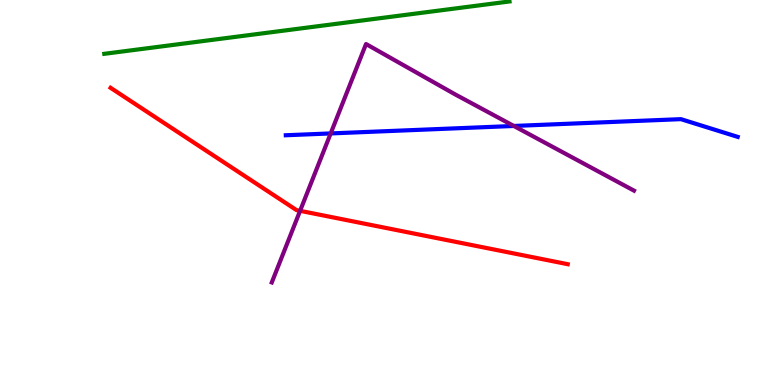[{'lines': ['blue', 'red'], 'intersections': []}, {'lines': ['green', 'red'], 'intersections': []}, {'lines': ['purple', 'red'], 'intersections': [{'x': 3.87, 'y': 4.52}]}, {'lines': ['blue', 'green'], 'intersections': []}, {'lines': ['blue', 'purple'], 'intersections': [{'x': 4.27, 'y': 6.53}, {'x': 6.63, 'y': 6.73}]}, {'lines': ['green', 'purple'], 'intersections': []}]